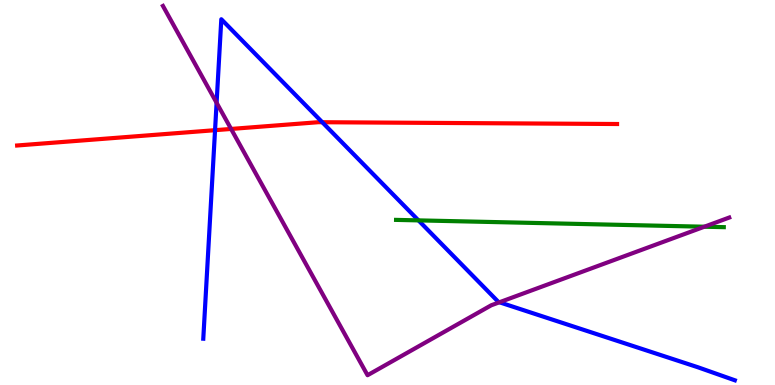[{'lines': ['blue', 'red'], 'intersections': [{'x': 2.77, 'y': 6.62}, {'x': 4.16, 'y': 6.83}]}, {'lines': ['green', 'red'], 'intersections': []}, {'lines': ['purple', 'red'], 'intersections': [{'x': 2.98, 'y': 6.65}]}, {'lines': ['blue', 'green'], 'intersections': [{'x': 5.4, 'y': 4.28}]}, {'lines': ['blue', 'purple'], 'intersections': [{'x': 2.79, 'y': 7.33}, {'x': 6.44, 'y': 2.15}]}, {'lines': ['green', 'purple'], 'intersections': [{'x': 9.09, 'y': 4.11}]}]